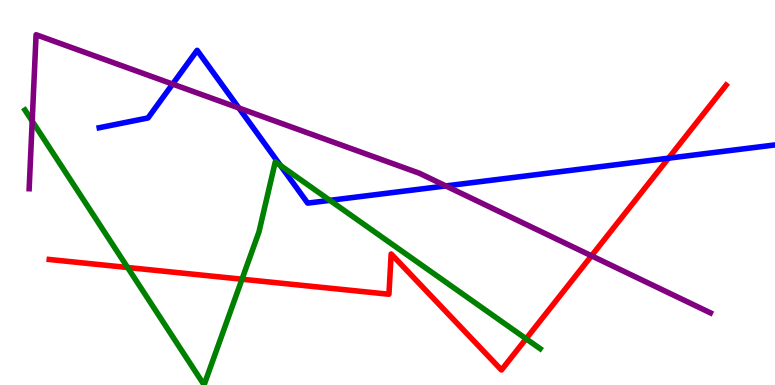[{'lines': ['blue', 'red'], 'intersections': [{'x': 8.63, 'y': 5.89}]}, {'lines': ['green', 'red'], 'intersections': [{'x': 1.65, 'y': 3.05}, {'x': 3.12, 'y': 2.75}, {'x': 6.79, 'y': 1.2}]}, {'lines': ['purple', 'red'], 'intersections': [{'x': 7.63, 'y': 3.36}]}, {'lines': ['blue', 'green'], 'intersections': [{'x': 3.62, 'y': 5.7}, {'x': 4.26, 'y': 4.8}]}, {'lines': ['blue', 'purple'], 'intersections': [{'x': 2.23, 'y': 7.82}, {'x': 3.08, 'y': 7.19}, {'x': 5.75, 'y': 5.17}]}, {'lines': ['green', 'purple'], 'intersections': [{'x': 0.415, 'y': 6.85}]}]